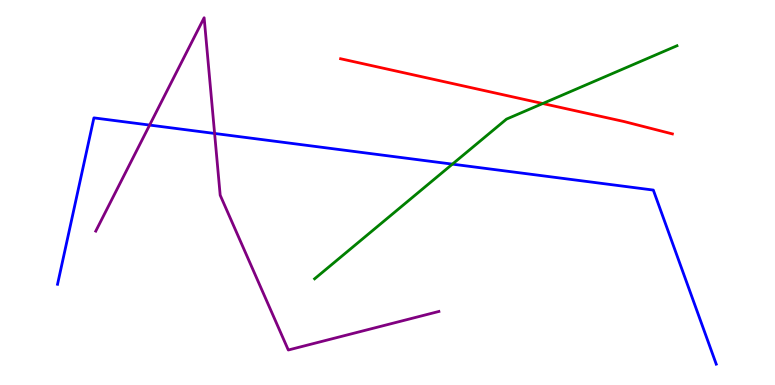[{'lines': ['blue', 'red'], 'intersections': []}, {'lines': ['green', 'red'], 'intersections': [{'x': 7.0, 'y': 7.31}]}, {'lines': ['purple', 'red'], 'intersections': []}, {'lines': ['blue', 'green'], 'intersections': [{'x': 5.84, 'y': 5.74}]}, {'lines': ['blue', 'purple'], 'intersections': [{'x': 1.93, 'y': 6.75}, {'x': 2.77, 'y': 6.53}]}, {'lines': ['green', 'purple'], 'intersections': []}]